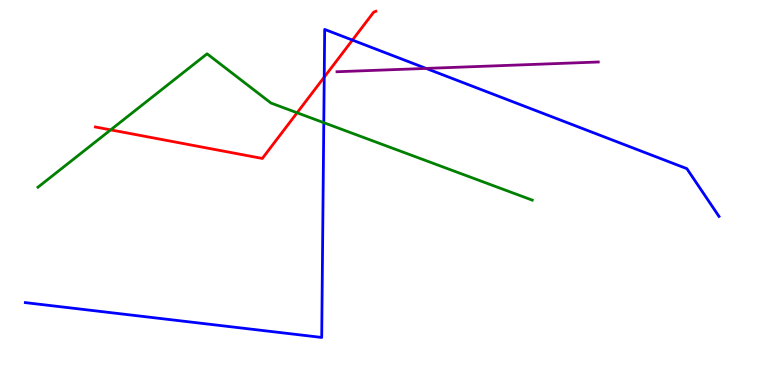[{'lines': ['blue', 'red'], 'intersections': [{'x': 4.18, 'y': 8.0}, {'x': 4.55, 'y': 8.96}]}, {'lines': ['green', 'red'], 'intersections': [{'x': 1.43, 'y': 6.63}, {'x': 3.83, 'y': 7.07}]}, {'lines': ['purple', 'red'], 'intersections': []}, {'lines': ['blue', 'green'], 'intersections': [{'x': 4.18, 'y': 6.81}]}, {'lines': ['blue', 'purple'], 'intersections': [{'x': 5.5, 'y': 8.22}]}, {'lines': ['green', 'purple'], 'intersections': []}]